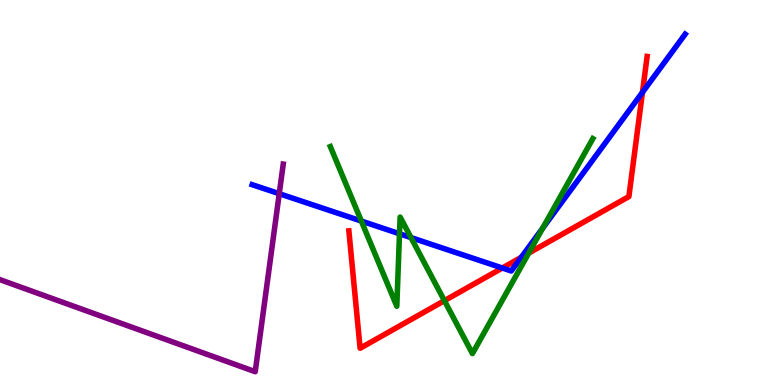[{'lines': ['blue', 'red'], 'intersections': [{'x': 6.48, 'y': 3.04}, {'x': 6.73, 'y': 3.32}, {'x': 8.29, 'y': 7.6}]}, {'lines': ['green', 'red'], 'intersections': [{'x': 5.73, 'y': 2.19}, {'x': 6.82, 'y': 3.43}]}, {'lines': ['purple', 'red'], 'intersections': []}, {'lines': ['blue', 'green'], 'intersections': [{'x': 4.66, 'y': 4.26}, {'x': 5.15, 'y': 3.93}, {'x': 5.3, 'y': 3.83}, {'x': 7.0, 'y': 4.07}]}, {'lines': ['blue', 'purple'], 'intersections': [{'x': 3.6, 'y': 4.97}]}, {'lines': ['green', 'purple'], 'intersections': []}]